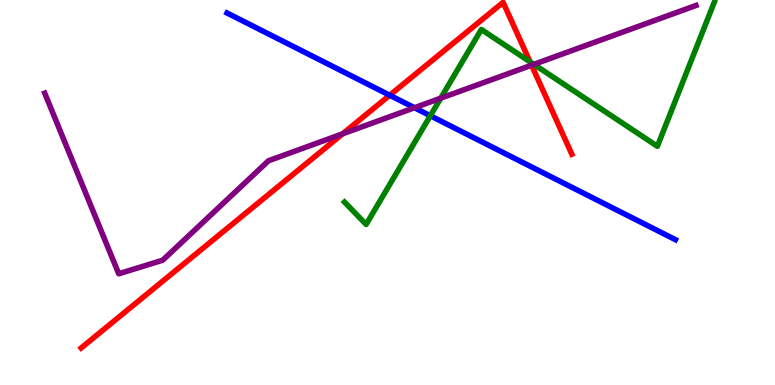[{'lines': ['blue', 'red'], 'intersections': [{'x': 5.03, 'y': 7.53}]}, {'lines': ['green', 'red'], 'intersections': [{'x': 6.84, 'y': 8.4}]}, {'lines': ['purple', 'red'], 'intersections': [{'x': 4.42, 'y': 6.52}, {'x': 6.86, 'y': 8.31}]}, {'lines': ['blue', 'green'], 'intersections': [{'x': 5.55, 'y': 6.99}]}, {'lines': ['blue', 'purple'], 'intersections': [{'x': 5.35, 'y': 7.2}]}, {'lines': ['green', 'purple'], 'intersections': [{'x': 5.69, 'y': 7.45}, {'x': 6.89, 'y': 8.33}]}]